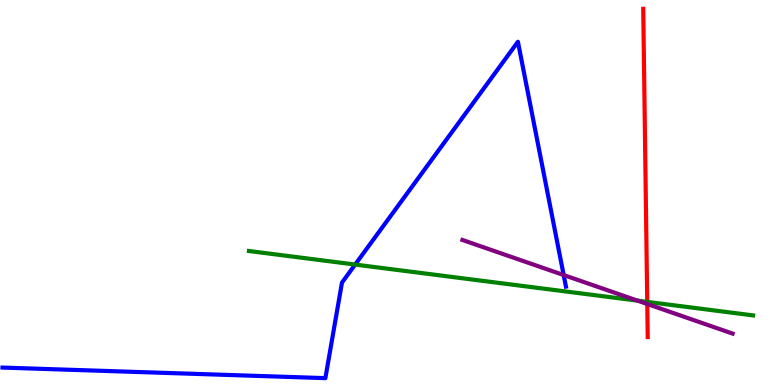[{'lines': ['blue', 'red'], 'intersections': []}, {'lines': ['green', 'red'], 'intersections': [{'x': 8.35, 'y': 2.16}]}, {'lines': ['purple', 'red'], 'intersections': [{'x': 8.35, 'y': 2.1}]}, {'lines': ['blue', 'green'], 'intersections': [{'x': 4.58, 'y': 3.13}]}, {'lines': ['blue', 'purple'], 'intersections': [{'x': 7.27, 'y': 2.86}]}, {'lines': ['green', 'purple'], 'intersections': [{'x': 8.23, 'y': 2.19}]}]